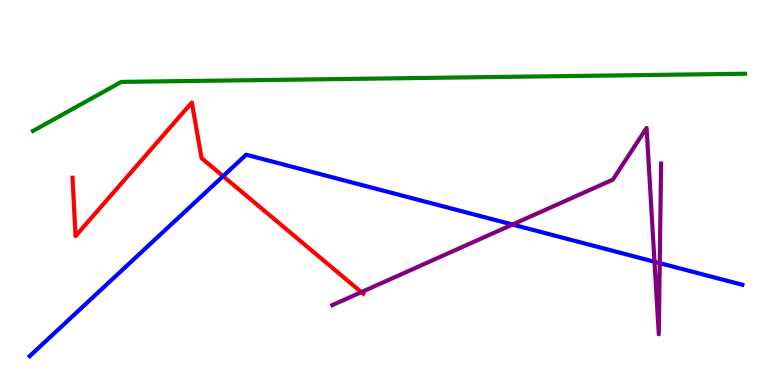[{'lines': ['blue', 'red'], 'intersections': [{'x': 2.88, 'y': 5.42}]}, {'lines': ['green', 'red'], 'intersections': []}, {'lines': ['purple', 'red'], 'intersections': [{'x': 4.66, 'y': 2.41}]}, {'lines': ['blue', 'green'], 'intersections': []}, {'lines': ['blue', 'purple'], 'intersections': [{'x': 6.61, 'y': 4.17}, {'x': 8.45, 'y': 3.2}, {'x': 8.51, 'y': 3.17}]}, {'lines': ['green', 'purple'], 'intersections': []}]